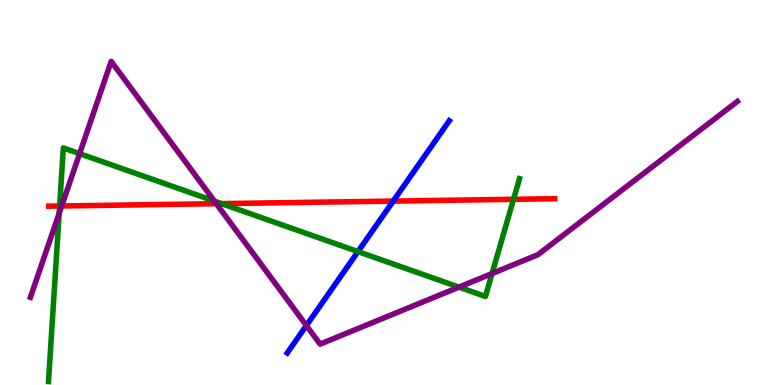[{'lines': ['blue', 'red'], 'intersections': [{'x': 5.07, 'y': 4.78}]}, {'lines': ['green', 'red'], 'intersections': [{'x': 0.77, 'y': 4.65}, {'x': 2.86, 'y': 4.71}, {'x': 6.63, 'y': 4.82}]}, {'lines': ['purple', 'red'], 'intersections': [{'x': 0.796, 'y': 4.65}, {'x': 2.79, 'y': 4.71}]}, {'lines': ['blue', 'green'], 'intersections': [{'x': 4.62, 'y': 3.46}]}, {'lines': ['blue', 'purple'], 'intersections': [{'x': 3.95, 'y': 1.54}]}, {'lines': ['green', 'purple'], 'intersections': [{'x': 0.764, 'y': 4.46}, {'x': 1.03, 'y': 6.01}, {'x': 2.77, 'y': 4.78}, {'x': 5.92, 'y': 2.54}, {'x': 6.35, 'y': 2.9}]}]